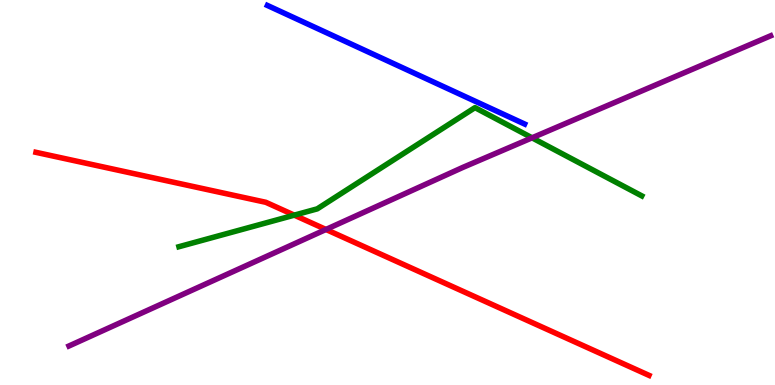[{'lines': ['blue', 'red'], 'intersections': []}, {'lines': ['green', 'red'], 'intersections': [{'x': 3.8, 'y': 4.41}]}, {'lines': ['purple', 'red'], 'intersections': [{'x': 4.21, 'y': 4.04}]}, {'lines': ['blue', 'green'], 'intersections': []}, {'lines': ['blue', 'purple'], 'intersections': []}, {'lines': ['green', 'purple'], 'intersections': [{'x': 6.87, 'y': 6.42}]}]